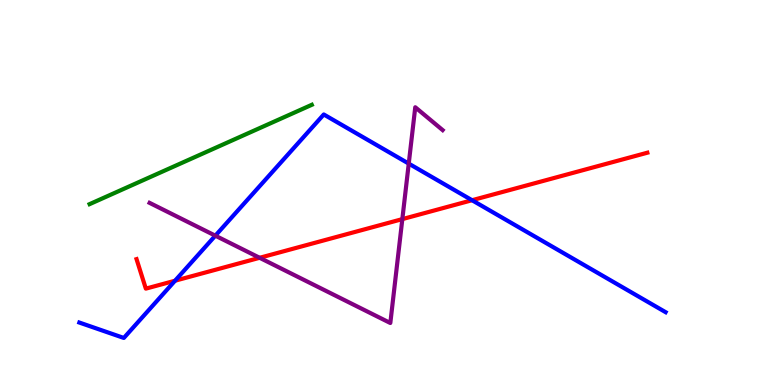[{'lines': ['blue', 'red'], 'intersections': [{'x': 2.26, 'y': 2.71}, {'x': 6.09, 'y': 4.8}]}, {'lines': ['green', 'red'], 'intersections': []}, {'lines': ['purple', 'red'], 'intersections': [{'x': 3.35, 'y': 3.3}, {'x': 5.19, 'y': 4.31}]}, {'lines': ['blue', 'green'], 'intersections': []}, {'lines': ['blue', 'purple'], 'intersections': [{'x': 2.78, 'y': 3.88}, {'x': 5.27, 'y': 5.75}]}, {'lines': ['green', 'purple'], 'intersections': []}]